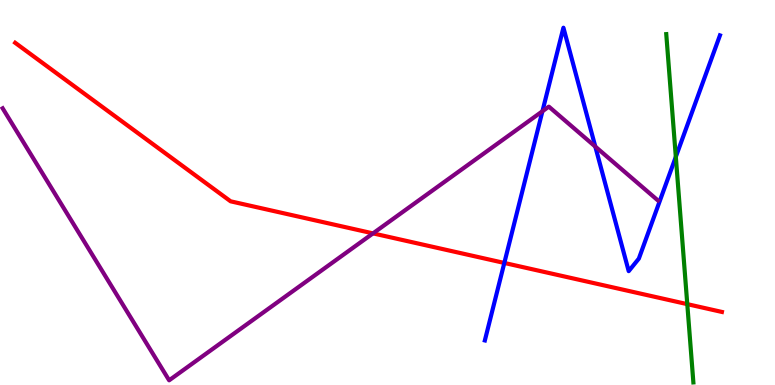[{'lines': ['blue', 'red'], 'intersections': [{'x': 6.51, 'y': 3.17}]}, {'lines': ['green', 'red'], 'intersections': [{'x': 8.87, 'y': 2.1}]}, {'lines': ['purple', 'red'], 'intersections': [{'x': 4.81, 'y': 3.94}]}, {'lines': ['blue', 'green'], 'intersections': [{'x': 8.72, 'y': 5.93}]}, {'lines': ['blue', 'purple'], 'intersections': [{'x': 7.0, 'y': 7.11}, {'x': 7.68, 'y': 6.19}]}, {'lines': ['green', 'purple'], 'intersections': []}]